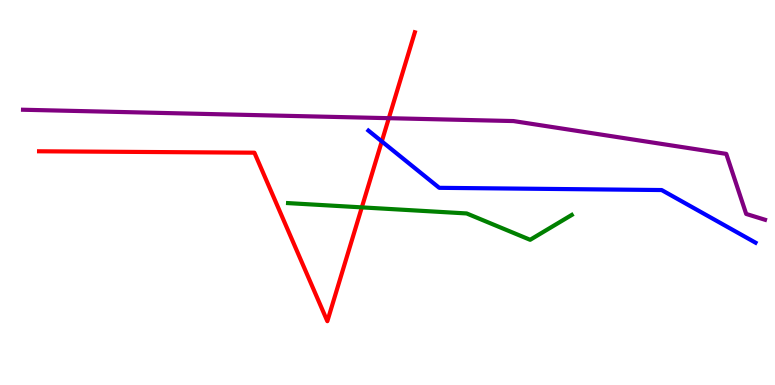[{'lines': ['blue', 'red'], 'intersections': [{'x': 4.93, 'y': 6.33}]}, {'lines': ['green', 'red'], 'intersections': [{'x': 4.67, 'y': 4.61}]}, {'lines': ['purple', 'red'], 'intersections': [{'x': 5.02, 'y': 6.93}]}, {'lines': ['blue', 'green'], 'intersections': []}, {'lines': ['blue', 'purple'], 'intersections': []}, {'lines': ['green', 'purple'], 'intersections': []}]